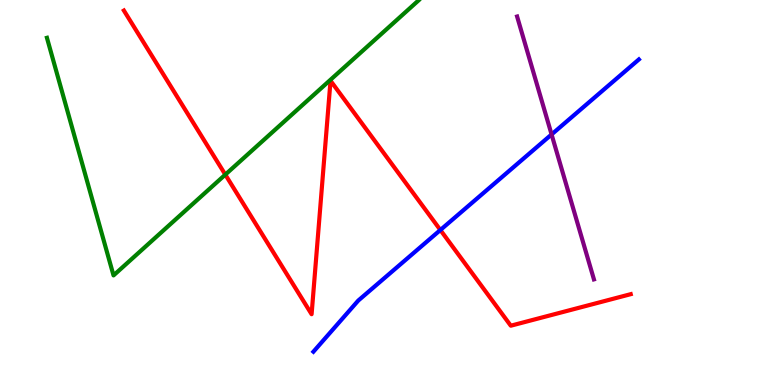[{'lines': ['blue', 'red'], 'intersections': [{'x': 5.68, 'y': 4.03}]}, {'lines': ['green', 'red'], 'intersections': [{'x': 2.91, 'y': 5.46}]}, {'lines': ['purple', 'red'], 'intersections': []}, {'lines': ['blue', 'green'], 'intersections': []}, {'lines': ['blue', 'purple'], 'intersections': [{'x': 7.12, 'y': 6.51}]}, {'lines': ['green', 'purple'], 'intersections': []}]